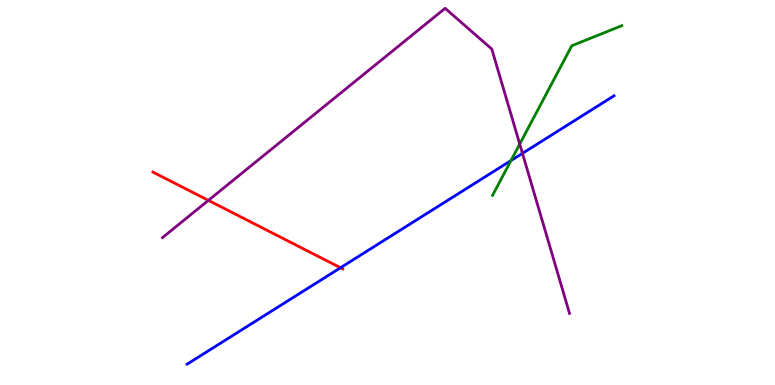[{'lines': ['blue', 'red'], 'intersections': [{'x': 4.39, 'y': 3.05}]}, {'lines': ['green', 'red'], 'intersections': []}, {'lines': ['purple', 'red'], 'intersections': [{'x': 2.69, 'y': 4.8}]}, {'lines': ['blue', 'green'], 'intersections': [{'x': 6.59, 'y': 5.83}]}, {'lines': ['blue', 'purple'], 'intersections': [{'x': 6.74, 'y': 6.02}]}, {'lines': ['green', 'purple'], 'intersections': [{'x': 6.71, 'y': 6.26}]}]